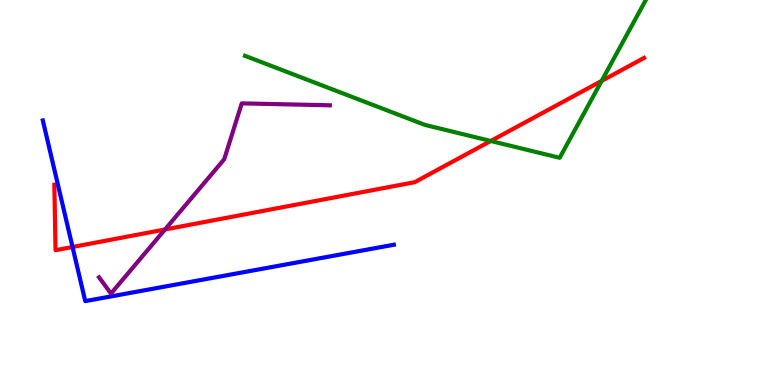[{'lines': ['blue', 'red'], 'intersections': [{'x': 0.936, 'y': 3.58}]}, {'lines': ['green', 'red'], 'intersections': [{'x': 6.33, 'y': 6.34}, {'x': 7.76, 'y': 7.9}]}, {'lines': ['purple', 'red'], 'intersections': [{'x': 2.13, 'y': 4.04}]}, {'lines': ['blue', 'green'], 'intersections': []}, {'lines': ['blue', 'purple'], 'intersections': []}, {'lines': ['green', 'purple'], 'intersections': []}]